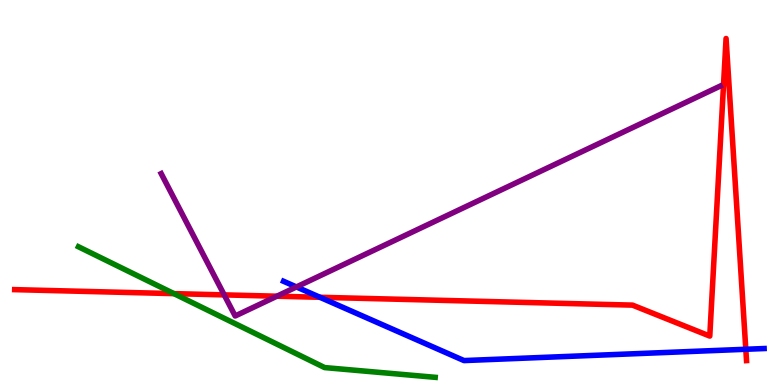[{'lines': ['blue', 'red'], 'intersections': [{'x': 4.13, 'y': 2.28}, {'x': 9.62, 'y': 0.928}]}, {'lines': ['green', 'red'], 'intersections': [{'x': 2.24, 'y': 2.37}]}, {'lines': ['purple', 'red'], 'intersections': [{'x': 2.89, 'y': 2.34}, {'x': 3.57, 'y': 2.31}]}, {'lines': ['blue', 'green'], 'intersections': []}, {'lines': ['blue', 'purple'], 'intersections': [{'x': 3.82, 'y': 2.55}]}, {'lines': ['green', 'purple'], 'intersections': []}]